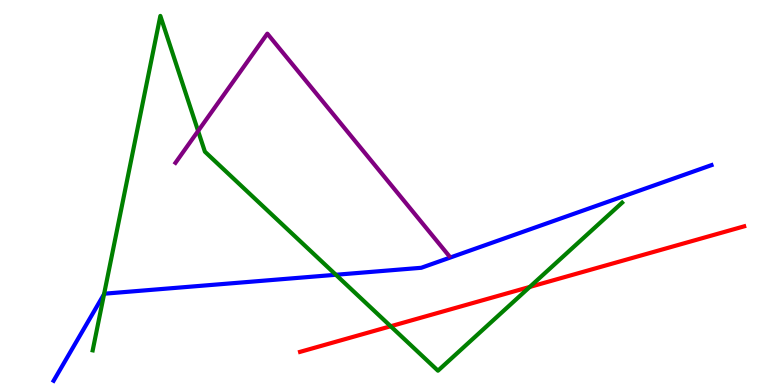[{'lines': ['blue', 'red'], 'intersections': []}, {'lines': ['green', 'red'], 'intersections': [{'x': 5.04, 'y': 1.53}, {'x': 6.84, 'y': 2.55}]}, {'lines': ['purple', 'red'], 'intersections': []}, {'lines': ['blue', 'green'], 'intersections': [{'x': 1.34, 'y': 2.36}, {'x': 4.33, 'y': 2.86}]}, {'lines': ['blue', 'purple'], 'intersections': []}, {'lines': ['green', 'purple'], 'intersections': [{'x': 2.56, 'y': 6.6}]}]